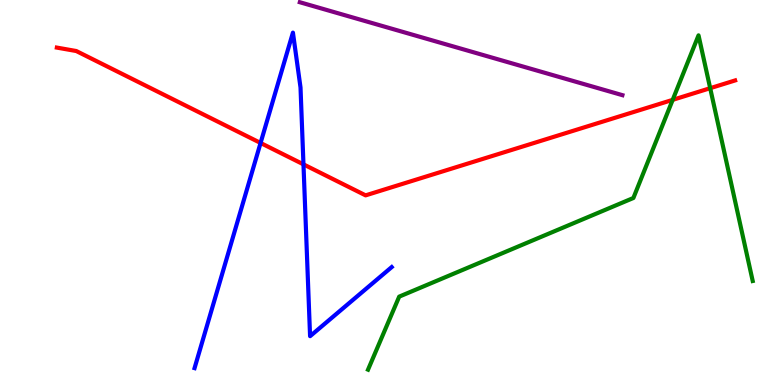[{'lines': ['blue', 'red'], 'intersections': [{'x': 3.36, 'y': 6.29}, {'x': 3.92, 'y': 5.73}]}, {'lines': ['green', 'red'], 'intersections': [{'x': 8.68, 'y': 7.41}, {'x': 9.16, 'y': 7.71}]}, {'lines': ['purple', 'red'], 'intersections': []}, {'lines': ['blue', 'green'], 'intersections': []}, {'lines': ['blue', 'purple'], 'intersections': []}, {'lines': ['green', 'purple'], 'intersections': []}]